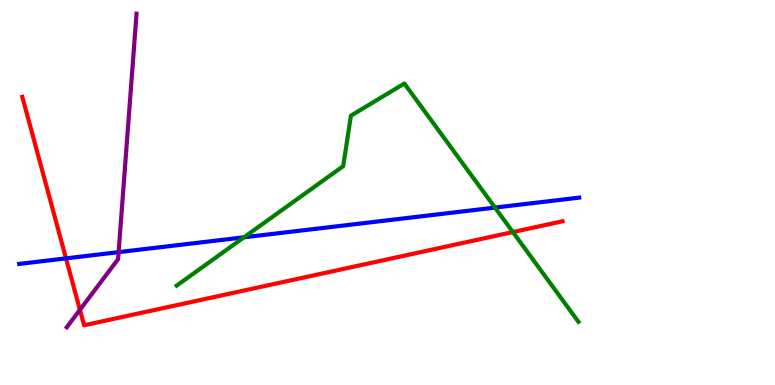[{'lines': ['blue', 'red'], 'intersections': [{'x': 0.852, 'y': 3.29}]}, {'lines': ['green', 'red'], 'intersections': [{'x': 6.62, 'y': 3.97}]}, {'lines': ['purple', 'red'], 'intersections': [{'x': 1.03, 'y': 1.95}]}, {'lines': ['blue', 'green'], 'intersections': [{'x': 3.15, 'y': 3.84}, {'x': 6.39, 'y': 4.61}]}, {'lines': ['blue', 'purple'], 'intersections': [{'x': 1.53, 'y': 3.45}]}, {'lines': ['green', 'purple'], 'intersections': []}]